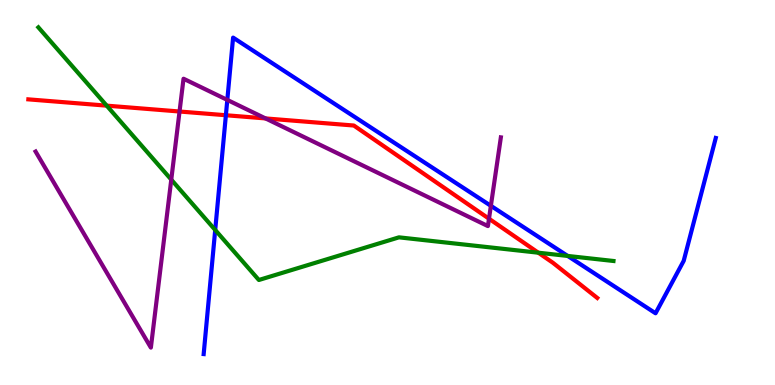[{'lines': ['blue', 'red'], 'intersections': [{'x': 2.91, 'y': 7.01}]}, {'lines': ['green', 'red'], 'intersections': [{'x': 1.38, 'y': 7.26}, {'x': 6.95, 'y': 3.44}]}, {'lines': ['purple', 'red'], 'intersections': [{'x': 2.32, 'y': 7.1}, {'x': 3.43, 'y': 6.92}, {'x': 6.31, 'y': 4.32}]}, {'lines': ['blue', 'green'], 'intersections': [{'x': 2.78, 'y': 4.03}, {'x': 7.33, 'y': 3.35}]}, {'lines': ['blue', 'purple'], 'intersections': [{'x': 2.93, 'y': 7.4}, {'x': 6.33, 'y': 4.65}]}, {'lines': ['green', 'purple'], 'intersections': [{'x': 2.21, 'y': 5.33}]}]